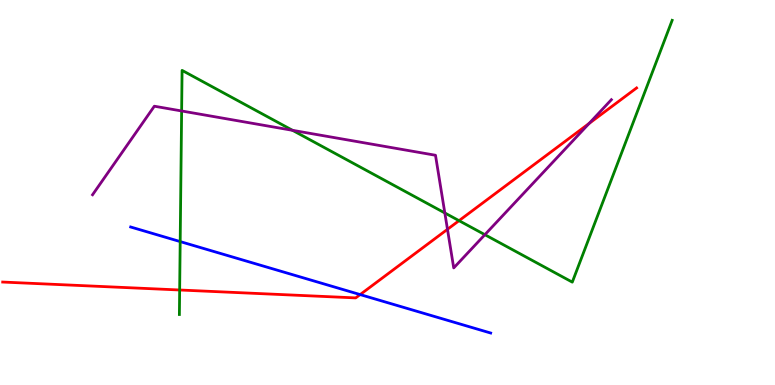[{'lines': ['blue', 'red'], 'intersections': [{'x': 4.65, 'y': 2.35}]}, {'lines': ['green', 'red'], 'intersections': [{'x': 2.32, 'y': 2.47}, {'x': 5.92, 'y': 4.27}]}, {'lines': ['purple', 'red'], 'intersections': [{'x': 5.77, 'y': 4.04}, {'x': 7.6, 'y': 6.79}]}, {'lines': ['blue', 'green'], 'intersections': [{'x': 2.33, 'y': 3.73}]}, {'lines': ['blue', 'purple'], 'intersections': []}, {'lines': ['green', 'purple'], 'intersections': [{'x': 2.34, 'y': 7.12}, {'x': 3.77, 'y': 6.62}, {'x': 5.74, 'y': 4.47}, {'x': 6.26, 'y': 3.9}]}]